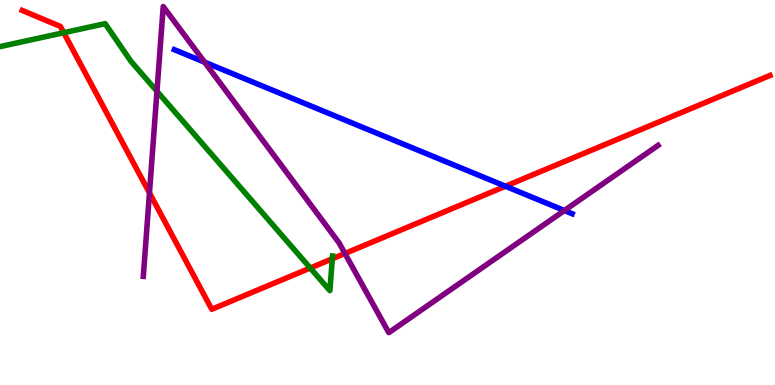[{'lines': ['blue', 'red'], 'intersections': [{'x': 6.52, 'y': 5.16}]}, {'lines': ['green', 'red'], 'intersections': [{'x': 0.822, 'y': 9.15}, {'x': 4.0, 'y': 3.04}, {'x': 4.29, 'y': 3.28}]}, {'lines': ['purple', 'red'], 'intersections': [{'x': 1.93, 'y': 4.99}, {'x': 4.45, 'y': 3.42}]}, {'lines': ['blue', 'green'], 'intersections': []}, {'lines': ['blue', 'purple'], 'intersections': [{'x': 2.64, 'y': 8.39}, {'x': 7.28, 'y': 4.53}]}, {'lines': ['green', 'purple'], 'intersections': [{'x': 2.03, 'y': 7.63}]}]